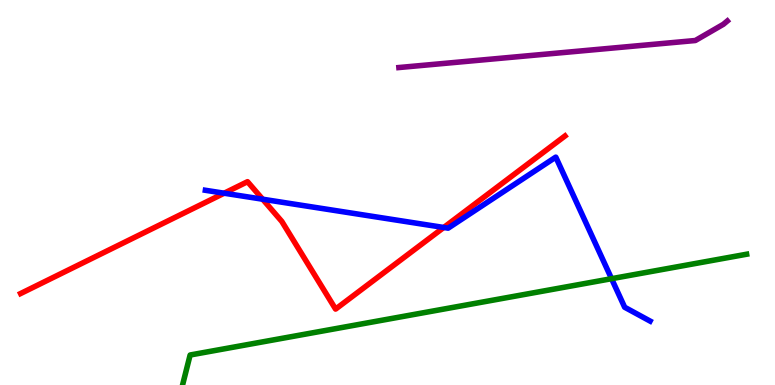[{'lines': ['blue', 'red'], 'intersections': [{'x': 2.89, 'y': 4.98}, {'x': 3.39, 'y': 4.83}, {'x': 5.73, 'y': 4.09}]}, {'lines': ['green', 'red'], 'intersections': []}, {'lines': ['purple', 'red'], 'intersections': []}, {'lines': ['blue', 'green'], 'intersections': [{'x': 7.89, 'y': 2.76}]}, {'lines': ['blue', 'purple'], 'intersections': []}, {'lines': ['green', 'purple'], 'intersections': []}]